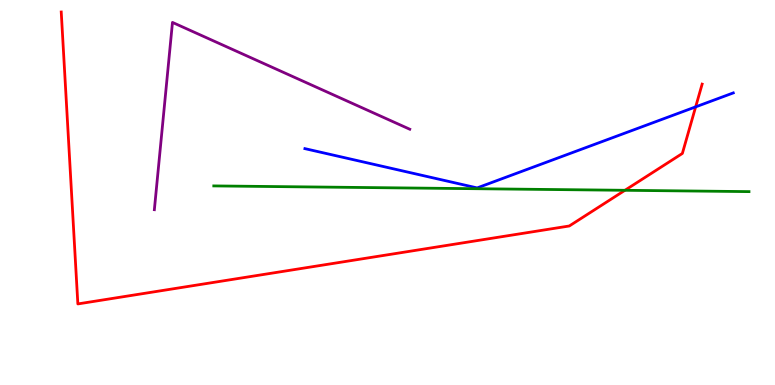[{'lines': ['blue', 'red'], 'intersections': [{'x': 8.98, 'y': 7.22}]}, {'lines': ['green', 'red'], 'intersections': [{'x': 8.06, 'y': 5.06}]}, {'lines': ['purple', 'red'], 'intersections': []}, {'lines': ['blue', 'green'], 'intersections': []}, {'lines': ['blue', 'purple'], 'intersections': []}, {'lines': ['green', 'purple'], 'intersections': []}]